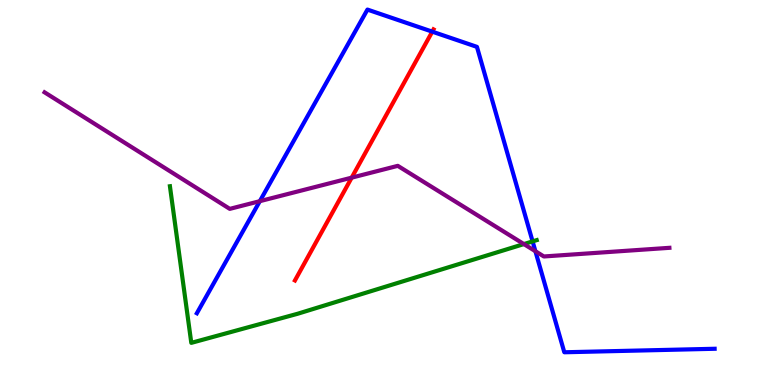[{'lines': ['blue', 'red'], 'intersections': [{'x': 5.58, 'y': 9.18}]}, {'lines': ['green', 'red'], 'intersections': []}, {'lines': ['purple', 'red'], 'intersections': [{'x': 4.54, 'y': 5.39}]}, {'lines': ['blue', 'green'], 'intersections': [{'x': 6.87, 'y': 3.73}]}, {'lines': ['blue', 'purple'], 'intersections': [{'x': 3.35, 'y': 4.77}, {'x': 6.91, 'y': 3.47}]}, {'lines': ['green', 'purple'], 'intersections': [{'x': 6.76, 'y': 3.66}]}]